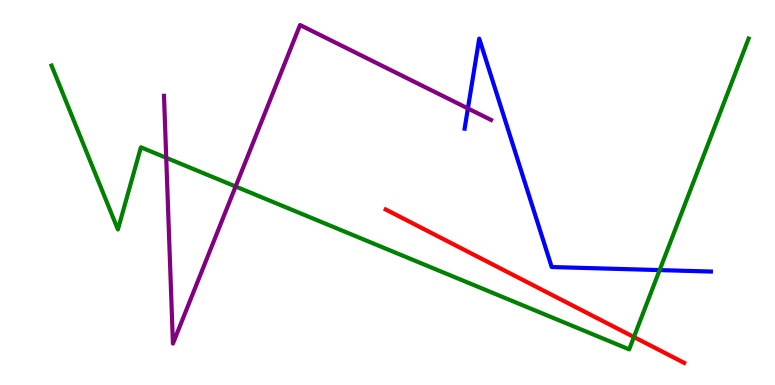[{'lines': ['blue', 'red'], 'intersections': []}, {'lines': ['green', 'red'], 'intersections': [{'x': 8.18, 'y': 1.25}]}, {'lines': ['purple', 'red'], 'intersections': []}, {'lines': ['blue', 'green'], 'intersections': [{'x': 8.51, 'y': 2.98}]}, {'lines': ['blue', 'purple'], 'intersections': [{'x': 6.04, 'y': 7.18}]}, {'lines': ['green', 'purple'], 'intersections': [{'x': 2.14, 'y': 5.9}, {'x': 3.04, 'y': 5.16}]}]